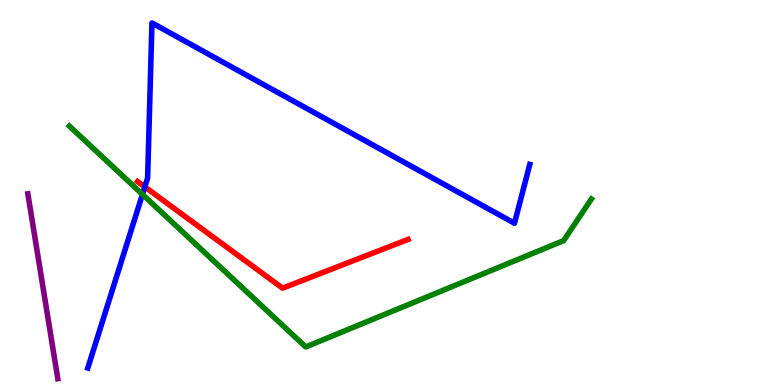[{'lines': ['blue', 'red'], 'intersections': [{'x': 1.87, 'y': 5.15}]}, {'lines': ['green', 'red'], 'intersections': []}, {'lines': ['purple', 'red'], 'intersections': []}, {'lines': ['blue', 'green'], 'intersections': [{'x': 1.84, 'y': 4.95}]}, {'lines': ['blue', 'purple'], 'intersections': []}, {'lines': ['green', 'purple'], 'intersections': []}]